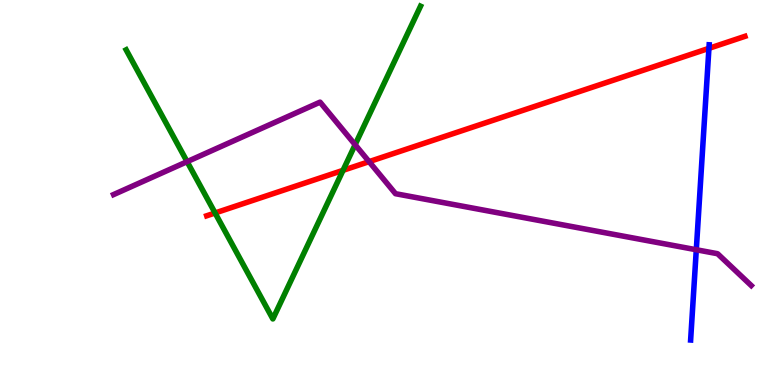[{'lines': ['blue', 'red'], 'intersections': [{'x': 9.15, 'y': 8.74}]}, {'lines': ['green', 'red'], 'intersections': [{'x': 2.78, 'y': 4.47}, {'x': 4.43, 'y': 5.58}]}, {'lines': ['purple', 'red'], 'intersections': [{'x': 4.76, 'y': 5.8}]}, {'lines': ['blue', 'green'], 'intersections': []}, {'lines': ['blue', 'purple'], 'intersections': [{'x': 8.98, 'y': 3.51}]}, {'lines': ['green', 'purple'], 'intersections': [{'x': 2.41, 'y': 5.8}, {'x': 4.58, 'y': 6.24}]}]